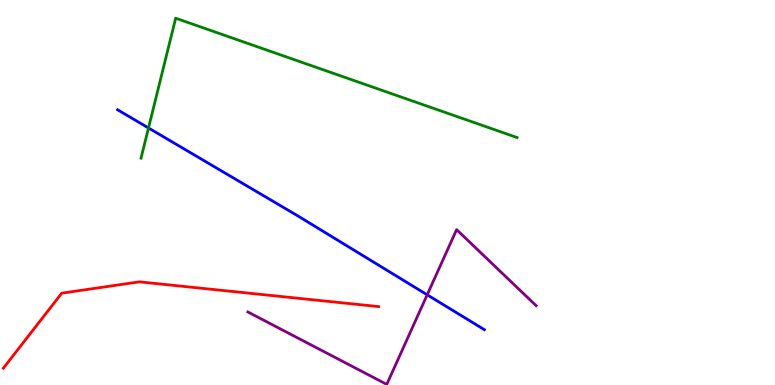[{'lines': ['blue', 'red'], 'intersections': []}, {'lines': ['green', 'red'], 'intersections': []}, {'lines': ['purple', 'red'], 'intersections': []}, {'lines': ['blue', 'green'], 'intersections': [{'x': 1.92, 'y': 6.68}]}, {'lines': ['blue', 'purple'], 'intersections': [{'x': 5.51, 'y': 2.34}]}, {'lines': ['green', 'purple'], 'intersections': []}]